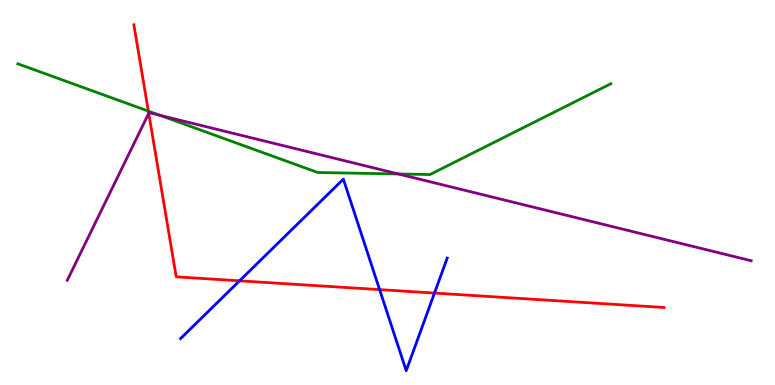[{'lines': ['blue', 'red'], 'intersections': [{'x': 3.09, 'y': 2.71}, {'x': 4.9, 'y': 2.48}, {'x': 5.61, 'y': 2.39}]}, {'lines': ['green', 'red'], 'intersections': [{'x': 1.91, 'y': 7.11}]}, {'lines': ['purple', 'red'], 'intersections': [{'x': 1.92, 'y': 7.06}]}, {'lines': ['blue', 'green'], 'intersections': []}, {'lines': ['blue', 'purple'], 'intersections': []}, {'lines': ['green', 'purple'], 'intersections': [{'x': 2.07, 'y': 7.0}, {'x': 5.14, 'y': 5.48}]}]